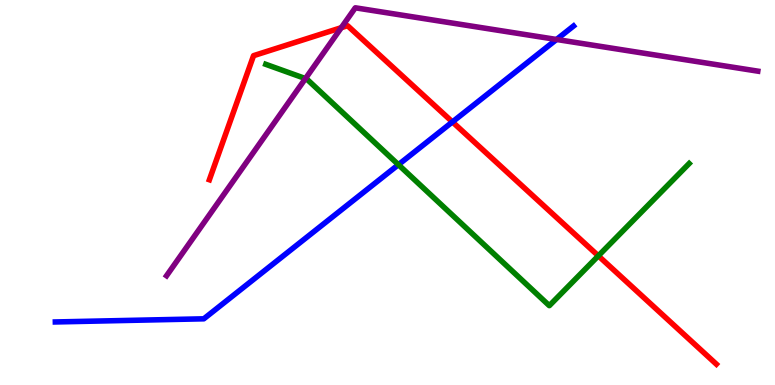[{'lines': ['blue', 'red'], 'intersections': [{'x': 5.84, 'y': 6.83}]}, {'lines': ['green', 'red'], 'intersections': [{'x': 7.72, 'y': 3.35}]}, {'lines': ['purple', 'red'], 'intersections': [{'x': 4.4, 'y': 9.28}]}, {'lines': ['blue', 'green'], 'intersections': [{'x': 5.14, 'y': 5.72}]}, {'lines': ['blue', 'purple'], 'intersections': [{'x': 7.18, 'y': 8.97}]}, {'lines': ['green', 'purple'], 'intersections': [{'x': 3.94, 'y': 7.96}]}]